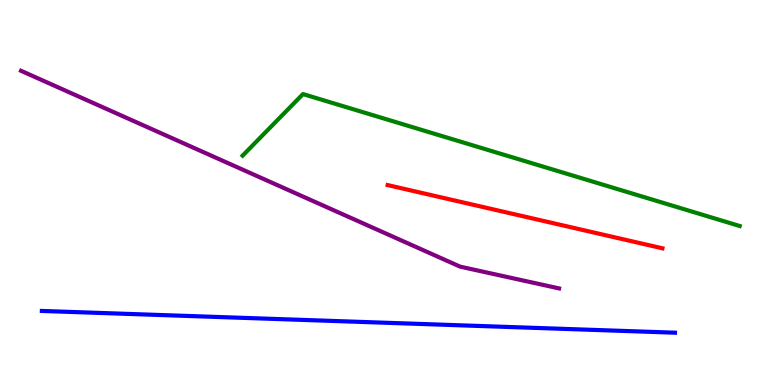[{'lines': ['blue', 'red'], 'intersections': []}, {'lines': ['green', 'red'], 'intersections': []}, {'lines': ['purple', 'red'], 'intersections': []}, {'lines': ['blue', 'green'], 'intersections': []}, {'lines': ['blue', 'purple'], 'intersections': []}, {'lines': ['green', 'purple'], 'intersections': []}]